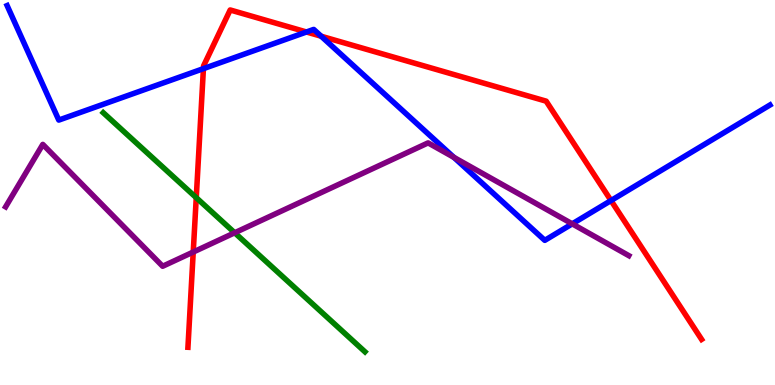[{'lines': ['blue', 'red'], 'intersections': [{'x': 2.62, 'y': 8.22}, {'x': 3.95, 'y': 9.17}, {'x': 4.14, 'y': 9.06}, {'x': 7.88, 'y': 4.79}]}, {'lines': ['green', 'red'], 'intersections': [{'x': 2.53, 'y': 4.87}]}, {'lines': ['purple', 'red'], 'intersections': [{'x': 2.49, 'y': 3.45}]}, {'lines': ['blue', 'green'], 'intersections': []}, {'lines': ['blue', 'purple'], 'intersections': [{'x': 5.86, 'y': 5.91}, {'x': 7.38, 'y': 4.19}]}, {'lines': ['green', 'purple'], 'intersections': [{'x': 3.03, 'y': 3.95}]}]